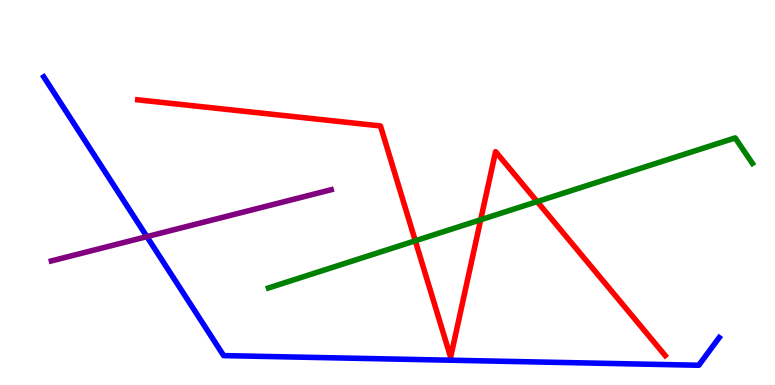[{'lines': ['blue', 'red'], 'intersections': []}, {'lines': ['green', 'red'], 'intersections': [{'x': 5.36, 'y': 3.75}, {'x': 6.2, 'y': 4.29}, {'x': 6.93, 'y': 4.76}]}, {'lines': ['purple', 'red'], 'intersections': []}, {'lines': ['blue', 'green'], 'intersections': []}, {'lines': ['blue', 'purple'], 'intersections': [{'x': 1.9, 'y': 3.85}]}, {'lines': ['green', 'purple'], 'intersections': []}]